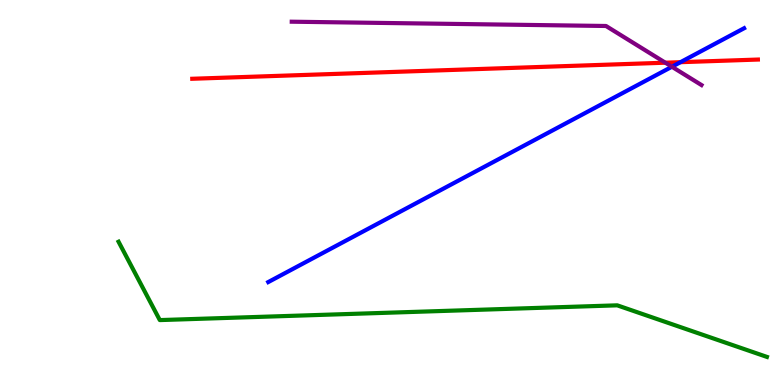[{'lines': ['blue', 'red'], 'intersections': [{'x': 8.78, 'y': 8.38}]}, {'lines': ['green', 'red'], 'intersections': []}, {'lines': ['purple', 'red'], 'intersections': [{'x': 8.59, 'y': 8.37}]}, {'lines': ['blue', 'green'], 'intersections': []}, {'lines': ['blue', 'purple'], 'intersections': [{'x': 8.67, 'y': 8.27}]}, {'lines': ['green', 'purple'], 'intersections': []}]